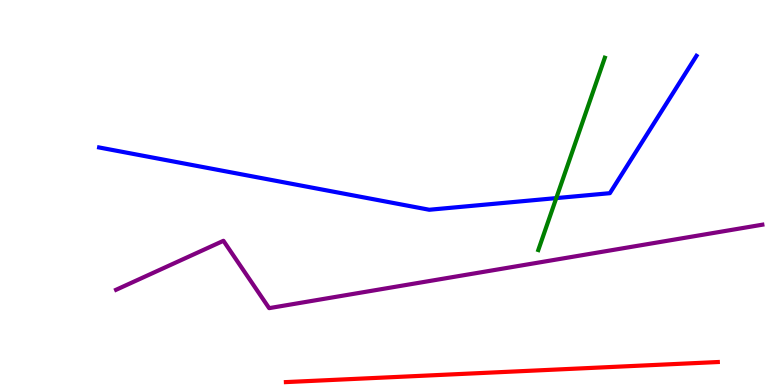[{'lines': ['blue', 'red'], 'intersections': []}, {'lines': ['green', 'red'], 'intersections': []}, {'lines': ['purple', 'red'], 'intersections': []}, {'lines': ['blue', 'green'], 'intersections': [{'x': 7.18, 'y': 4.85}]}, {'lines': ['blue', 'purple'], 'intersections': []}, {'lines': ['green', 'purple'], 'intersections': []}]